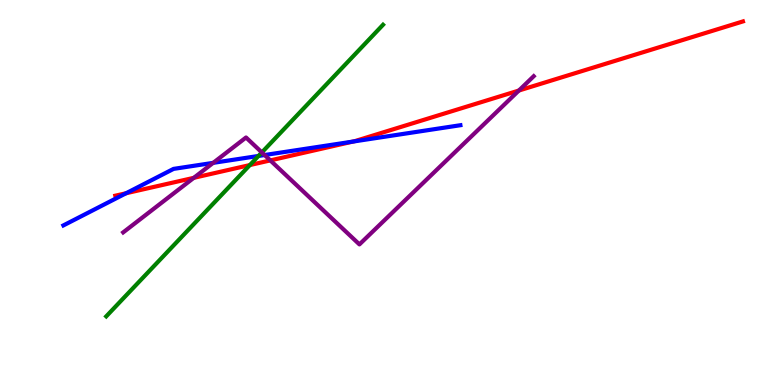[{'lines': ['blue', 'red'], 'intersections': [{'x': 1.63, 'y': 4.98}, {'x': 4.56, 'y': 6.32}]}, {'lines': ['green', 'red'], 'intersections': [{'x': 3.22, 'y': 5.71}]}, {'lines': ['purple', 'red'], 'intersections': [{'x': 2.5, 'y': 5.38}, {'x': 3.49, 'y': 5.83}, {'x': 6.7, 'y': 7.65}]}, {'lines': ['blue', 'green'], 'intersections': [{'x': 3.34, 'y': 5.95}]}, {'lines': ['blue', 'purple'], 'intersections': [{'x': 2.75, 'y': 5.77}, {'x': 3.41, 'y': 5.97}]}, {'lines': ['green', 'purple'], 'intersections': [{'x': 3.38, 'y': 6.04}]}]